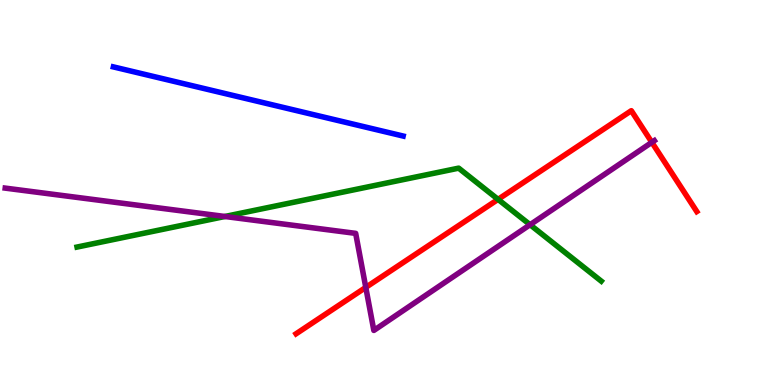[{'lines': ['blue', 'red'], 'intersections': []}, {'lines': ['green', 'red'], 'intersections': [{'x': 6.43, 'y': 4.82}]}, {'lines': ['purple', 'red'], 'intersections': [{'x': 4.72, 'y': 2.54}, {'x': 8.41, 'y': 6.3}]}, {'lines': ['blue', 'green'], 'intersections': []}, {'lines': ['blue', 'purple'], 'intersections': []}, {'lines': ['green', 'purple'], 'intersections': [{'x': 2.9, 'y': 4.38}, {'x': 6.84, 'y': 4.16}]}]